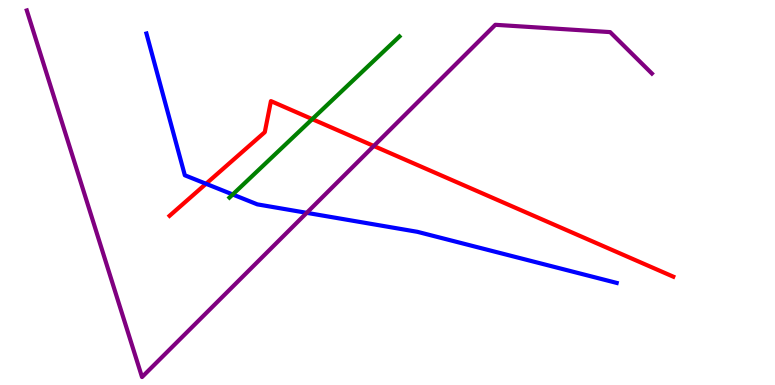[{'lines': ['blue', 'red'], 'intersections': [{'x': 2.66, 'y': 5.23}]}, {'lines': ['green', 'red'], 'intersections': [{'x': 4.03, 'y': 6.91}]}, {'lines': ['purple', 'red'], 'intersections': [{'x': 4.82, 'y': 6.21}]}, {'lines': ['blue', 'green'], 'intersections': [{'x': 3.0, 'y': 4.95}]}, {'lines': ['blue', 'purple'], 'intersections': [{'x': 3.96, 'y': 4.47}]}, {'lines': ['green', 'purple'], 'intersections': []}]